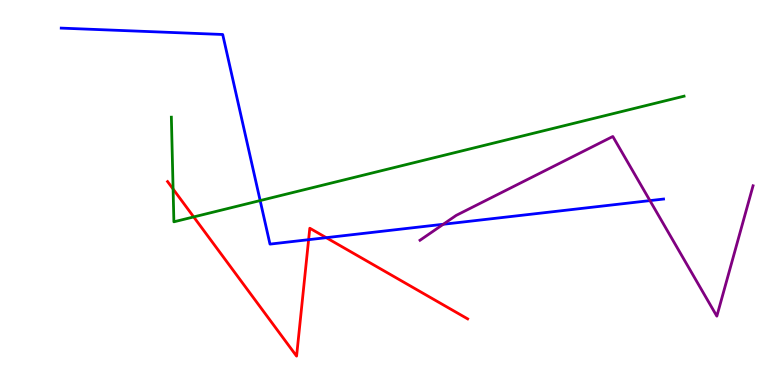[{'lines': ['blue', 'red'], 'intersections': [{'x': 3.98, 'y': 3.77}, {'x': 4.21, 'y': 3.83}]}, {'lines': ['green', 'red'], 'intersections': [{'x': 2.23, 'y': 5.09}, {'x': 2.5, 'y': 4.37}]}, {'lines': ['purple', 'red'], 'intersections': []}, {'lines': ['blue', 'green'], 'intersections': [{'x': 3.36, 'y': 4.79}]}, {'lines': ['blue', 'purple'], 'intersections': [{'x': 5.72, 'y': 4.17}, {'x': 8.39, 'y': 4.79}]}, {'lines': ['green', 'purple'], 'intersections': []}]